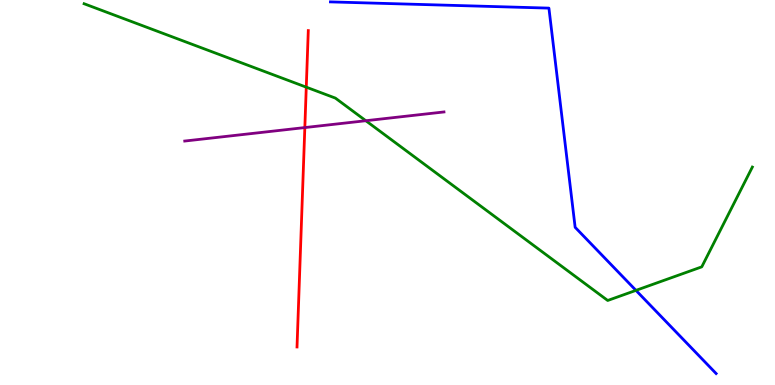[{'lines': ['blue', 'red'], 'intersections': []}, {'lines': ['green', 'red'], 'intersections': [{'x': 3.95, 'y': 7.74}]}, {'lines': ['purple', 'red'], 'intersections': [{'x': 3.93, 'y': 6.69}]}, {'lines': ['blue', 'green'], 'intersections': [{'x': 8.21, 'y': 2.46}]}, {'lines': ['blue', 'purple'], 'intersections': []}, {'lines': ['green', 'purple'], 'intersections': [{'x': 4.72, 'y': 6.86}]}]